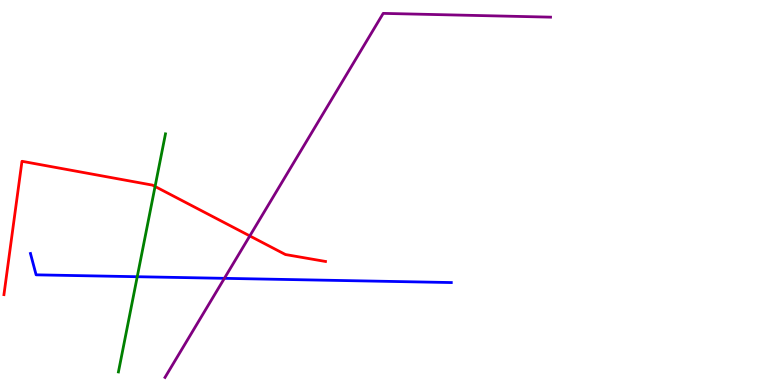[{'lines': ['blue', 'red'], 'intersections': []}, {'lines': ['green', 'red'], 'intersections': [{'x': 2.0, 'y': 5.16}]}, {'lines': ['purple', 'red'], 'intersections': [{'x': 3.22, 'y': 3.87}]}, {'lines': ['blue', 'green'], 'intersections': [{'x': 1.77, 'y': 2.81}]}, {'lines': ['blue', 'purple'], 'intersections': [{'x': 2.9, 'y': 2.77}]}, {'lines': ['green', 'purple'], 'intersections': []}]